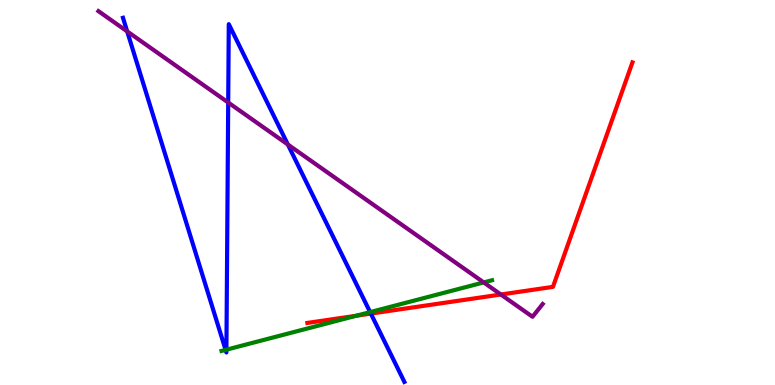[{'lines': ['blue', 'red'], 'intersections': [{'x': 4.79, 'y': 1.85}]}, {'lines': ['green', 'red'], 'intersections': [{'x': 4.6, 'y': 1.8}]}, {'lines': ['purple', 'red'], 'intersections': [{'x': 6.46, 'y': 2.35}]}, {'lines': ['blue', 'green'], 'intersections': [{'x': 2.91, 'y': 0.912}, {'x': 2.92, 'y': 0.917}, {'x': 4.78, 'y': 1.89}]}, {'lines': ['blue', 'purple'], 'intersections': [{'x': 1.64, 'y': 9.18}, {'x': 2.94, 'y': 7.34}, {'x': 3.71, 'y': 6.25}]}, {'lines': ['green', 'purple'], 'intersections': [{'x': 6.24, 'y': 2.66}]}]